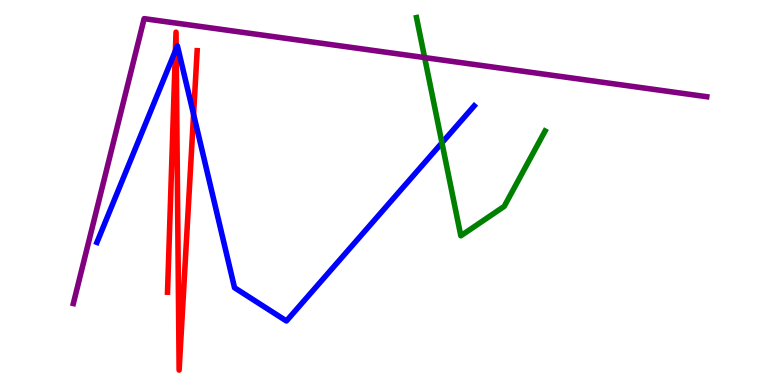[{'lines': ['blue', 'red'], 'intersections': [{'x': 2.26, 'y': 8.68}, {'x': 2.27, 'y': 8.73}, {'x': 2.5, 'y': 7.03}]}, {'lines': ['green', 'red'], 'intersections': []}, {'lines': ['purple', 'red'], 'intersections': []}, {'lines': ['blue', 'green'], 'intersections': [{'x': 5.7, 'y': 6.29}]}, {'lines': ['blue', 'purple'], 'intersections': []}, {'lines': ['green', 'purple'], 'intersections': [{'x': 5.48, 'y': 8.5}]}]